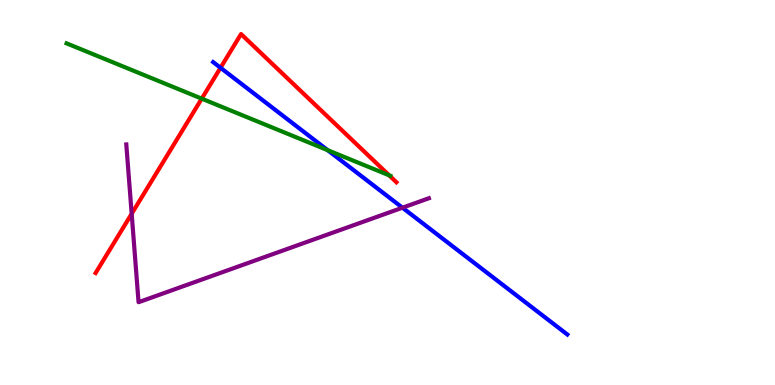[{'lines': ['blue', 'red'], 'intersections': [{'x': 2.85, 'y': 8.24}]}, {'lines': ['green', 'red'], 'intersections': [{'x': 2.6, 'y': 7.44}, {'x': 5.02, 'y': 5.45}]}, {'lines': ['purple', 'red'], 'intersections': [{'x': 1.7, 'y': 4.45}]}, {'lines': ['blue', 'green'], 'intersections': [{'x': 4.23, 'y': 6.1}]}, {'lines': ['blue', 'purple'], 'intersections': [{'x': 5.19, 'y': 4.61}]}, {'lines': ['green', 'purple'], 'intersections': []}]